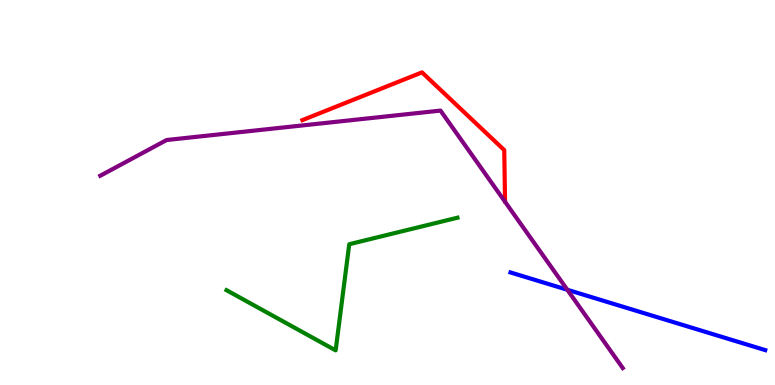[{'lines': ['blue', 'red'], 'intersections': []}, {'lines': ['green', 'red'], 'intersections': []}, {'lines': ['purple', 'red'], 'intersections': []}, {'lines': ['blue', 'green'], 'intersections': []}, {'lines': ['blue', 'purple'], 'intersections': [{'x': 7.32, 'y': 2.47}]}, {'lines': ['green', 'purple'], 'intersections': []}]